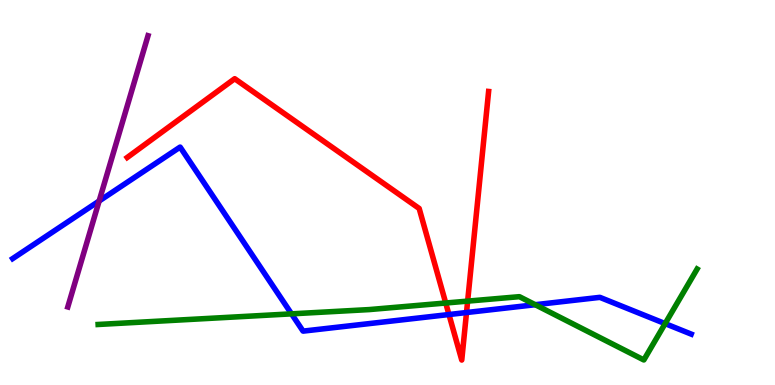[{'lines': ['blue', 'red'], 'intersections': [{'x': 5.79, 'y': 1.83}, {'x': 6.02, 'y': 1.88}]}, {'lines': ['green', 'red'], 'intersections': [{'x': 5.75, 'y': 2.13}, {'x': 6.03, 'y': 2.18}]}, {'lines': ['purple', 'red'], 'intersections': []}, {'lines': ['blue', 'green'], 'intersections': [{'x': 3.76, 'y': 1.85}, {'x': 6.91, 'y': 2.09}, {'x': 8.58, 'y': 1.59}]}, {'lines': ['blue', 'purple'], 'intersections': [{'x': 1.28, 'y': 4.78}]}, {'lines': ['green', 'purple'], 'intersections': []}]